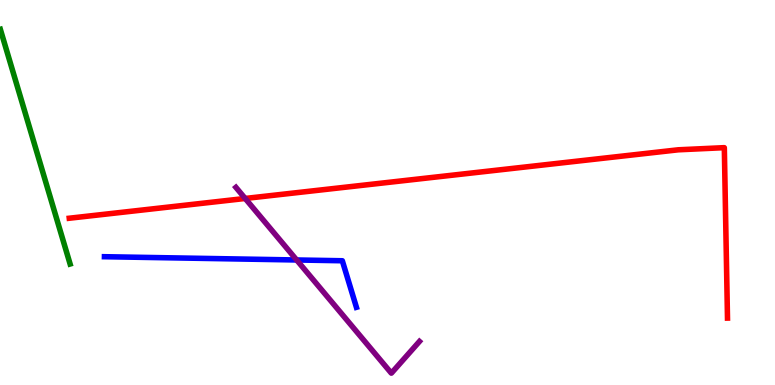[{'lines': ['blue', 'red'], 'intersections': []}, {'lines': ['green', 'red'], 'intersections': []}, {'lines': ['purple', 'red'], 'intersections': [{'x': 3.16, 'y': 4.85}]}, {'lines': ['blue', 'green'], 'intersections': []}, {'lines': ['blue', 'purple'], 'intersections': [{'x': 3.83, 'y': 3.25}]}, {'lines': ['green', 'purple'], 'intersections': []}]